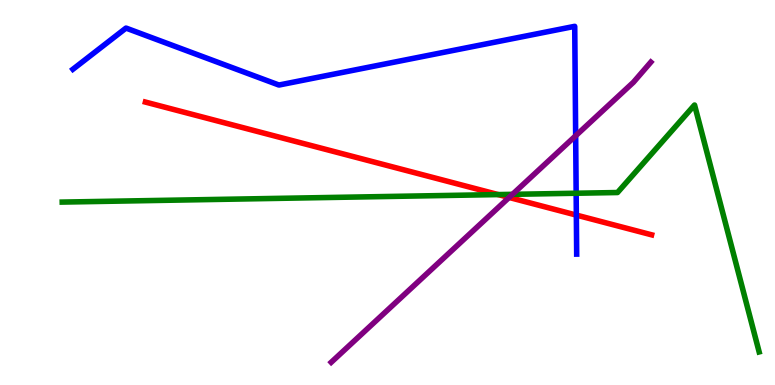[{'lines': ['blue', 'red'], 'intersections': [{'x': 7.44, 'y': 4.41}]}, {'lines': ['green', 'red'], 'intersections': [{'x': 6.43, 'y': 4.95}]}, {'lines': ['purple', 'red'], 'intersections': [{'x': 6.57, 'y': 4.87}]}, {'lines': ['blue', 'green'], 'intersections': [{'x': 7.43, 'y': 4.98}]}, {'lines': ['blue', 'purple'], 'intersections': [{'x': 7.43, 'y': 6.47}]}, {'lines': ['green', 'purple'], 'intersections': [{'x': 6.61, 'y': 4.95}]}]